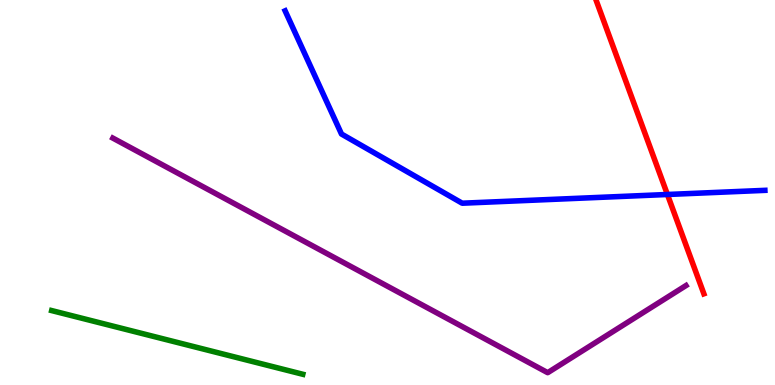[{'lines': ['blue', 'red'], 'intersections': [{'x': 8.61, 'y': 4.95}]}, {'lines': ['green', 'red'], 'intersections': []}, {'lines': ['purple', 'red'], 'intersections': []}, {'lines': ['blue', 'green'], 'intersections': []}, {'lines': ['blue', 'purple'], 'intersections': []}, {'lines': ['green', 'purple'], 'intersections': []}]